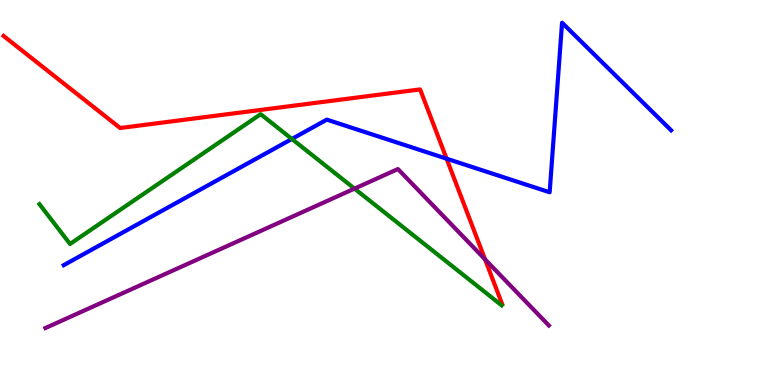[{'lines': ['blue', 'red'], 'intersections': [{'x': 5.76, 'y': 5.88}]}, {'lines': ['green', 'red'], 'intersections': []}, {'lines': ['purple', 'red'], 'intersections': [{'x': 6.26, 'y': 3.26}]}, {'lines': ['blue', 'green'], 'intersections': [{'x': 3.77, 'y': 6.39}]}, {'lines': ['blue', 'purple'], 'intersections': []}, {'lines': ['green', 'purple'], 'intersections': [{'x': 4.57, 'y': 5.1}]}]